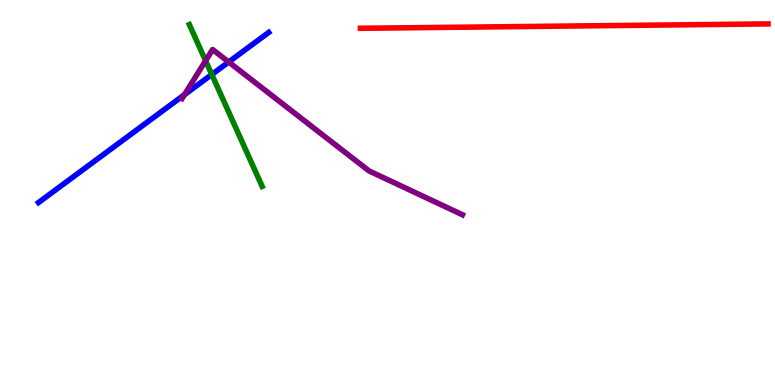[{'lines': ['blue', 'red'], 'intersections': []}, {'lines': ['green', 'red'], 'intersections': []}, {'lines': ['purple', 'red'], 'intersections': []}, {'lines': ['blue', 'green'], 'intersections': [{'x': 2.73, 'y': 8.07}]}, {'lines': ['blue', 'purple'], 'intersections': [{'x': 2.38, 'y': 7.54}, {'x': 2.95, 'y': 8.39}]}, {'lines': ['green', 'purple'], 'intersections': [{'x': 2.65, 'y': 8.42}]}]